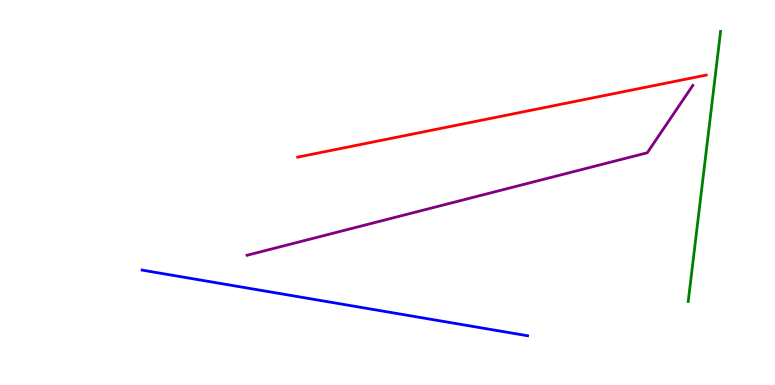[{'lines': ['blue', 'red'], 'intersections': []}, {'lines': ['green', 'red'], 'intersections': []}, {'lines': ['purple', 'red'], 'intersections': []}, {'lines': ['blue', 'green'], 'intersections': []}, {'lines': ['blue', 'purple'], 'intersections': []}, {'lines': ['green', 'purple'], 'intersections': []}]